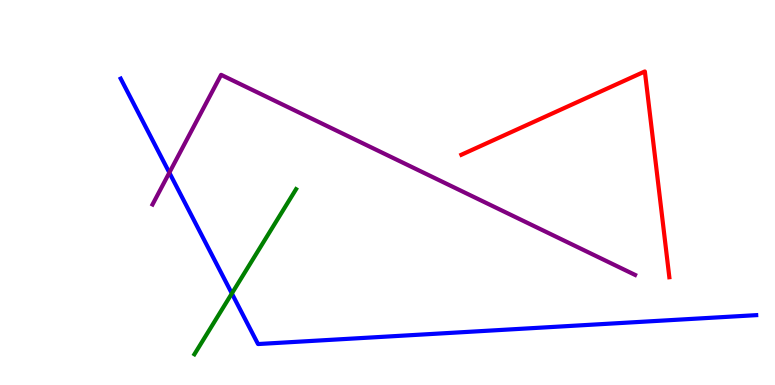[{'lines': ['blue', 'red'], 'intersections': []}, {'lines': ['green', 'red'], 'intersections': []}, {'lines': ['purple', 'red'], 'intersections': []}, {'lines': ['blue', 'green'], 'intersections': [{'x': 2.99, 'y': 2.38}]}, {'lines': ['blue', 'purple'], 'intersections': [{'x': 2.19, 'y': 5.52}]}, {'lines': ['green', 'purple'], 'intersections': []}]